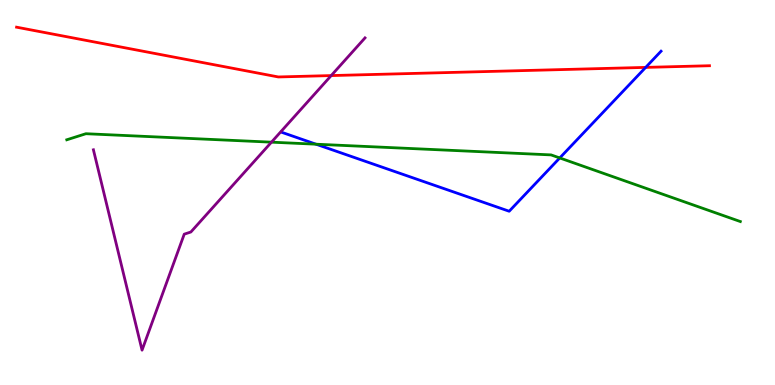[{'lines': ['blue', 'red'], 'intersections': [{'x': 8.33, 'y': 8.25}]}, {'lines': ['green', 'red'], 'intersections': []}, {'lines': ['purple', 'red'], 'intersections': [{'x': 4.27, 'y': 8.04}]}, {'lines': ['blue', 'green'], 'intersections': [{'x': 4.08, 'y': 6.25}, {'x': 7.22, 'y': 5.9}]}, {'lines': ['blue', 'purple'], 'intersections': []}, {'lines': ['green', 'purple'], 'intersections': [{'x': 3.5, 'y': 6.31}]}]